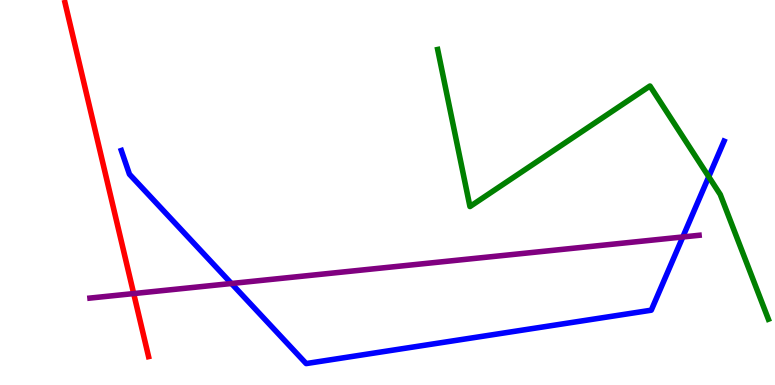[{'lines': ['blue', 'red'], 'intersections': []}, {'lines': ['green', 'red'], 'intersections': []}, {'lines': ['purple', 'red'], 'intersections': [{'x': 1.73, 'y': 2.37}]}, {'lines': ['blue', 'green'], 'intersections': [{'x': 9.15, 'y': 5.41}]}, {'lines': ['blue', 'purple'], 'intersections': [{'x': 2.99, 'y': 2.64}, {'x': 8.81, 'y': 3.85}]}, {'lines': ['green', 'purple'], 'intersections': []}]